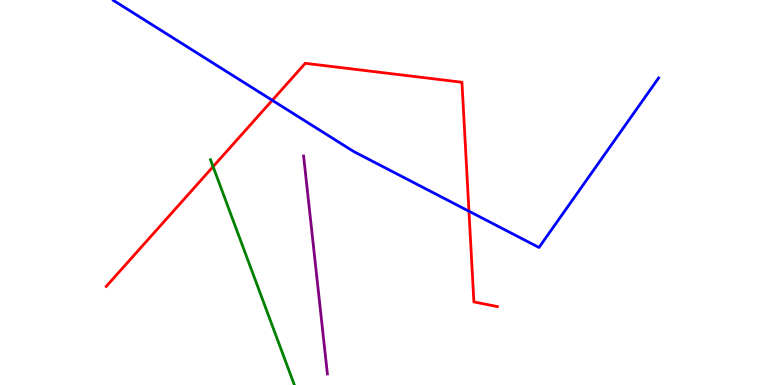[{'lines': ['blue', 'red'], 'intersections': [{'x': 3.51, 'y': 7.39}, {'x': 6.05, 'y': 4.51}]}, {'lines': ['green', 'red'], 'intersections': [{'x': 2.75, 'y': 5.67}]}, {'lines': ['purple', 'red'], 'intersections': []}, {'lines': ['blue', 'green'], 'intersections': []}, {'lines': ['blue', 'purple'], 'intersections': []}, {'lines': ['green', 'purple'], 'intersections': []}]